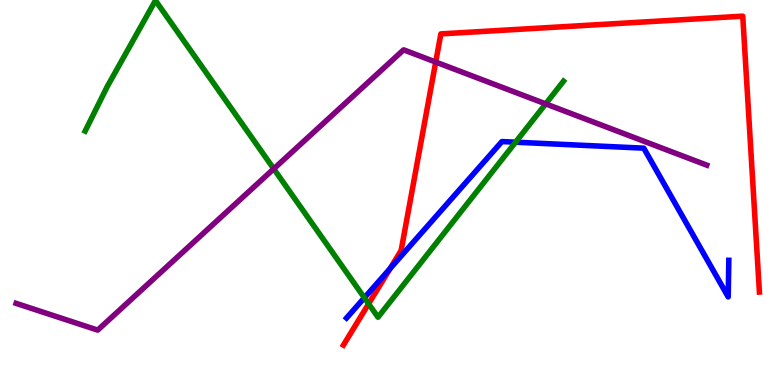[{'lines': ['blue', 'red'], 'intersections': [{'x': 5.03, 'y': 3.03}]}, {'lines': ['green', 'red'], 'intersections': [{'x': 4.76, 'y': 2.11}]}, {'lines': ['purple', 'red'], 'intersections': [{'x': 5.62, 'y': 8.39}]}, {'lines': ['blue', 'green'], 'intersections': [{'x': 4.7, 'y': 2.27}, {'x': 6.65, 'y': 6.31}]}, {'lines': ['blue', 'purple'], 'intersections': []}, {'lines': ['green', 'purple'], 'intersections': [{'x': 3.53, 'y': 5.62}, {'x': 7.04, 'y': 7.3}]}]